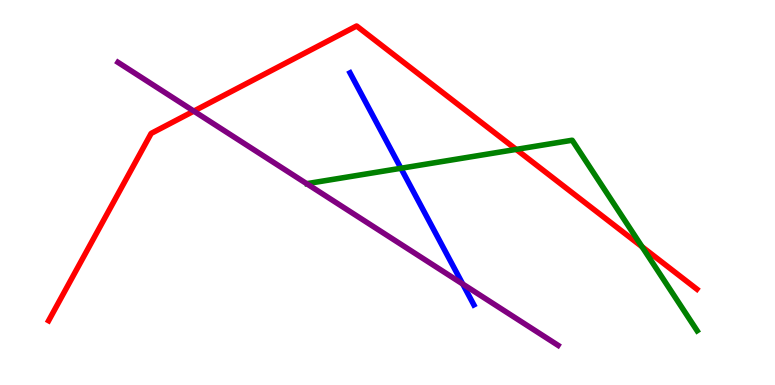[{'lines': ['blue', 'red'], 'intersections': []}, {'lines': ['green', 'red'], 'intersections': [{'x': 6.66, 'y': 6.12}, {'x': 8.28, 'y': 3.59}]}, {'lines': ['purple', 'red'], 'intersections': [{'x': 2.5, 'y': 7.11}]}, {'lines': ['blue', 'green'], 'intersections': [{'x': 5.17, 'y': 5.63}]}, {'lines': ['blue', 'purple'], 'intersections': [{'x': 5.97, 'y': 2.62}]}, {'lines': ['green', 'purple'], 'intersections': []}]